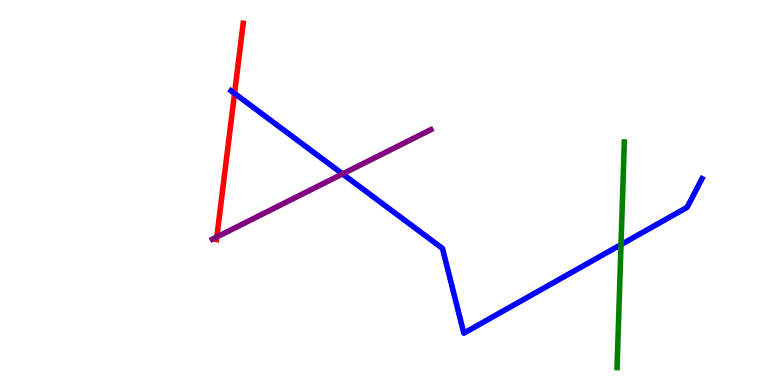[{'lines': ['blue', 'red'], 'intersections': [{'x': 3.03, 'y': 7.57}]}, {'lines': ['green', 'red'], 'intersections': []}, {'lines': ['purple', 'red'], 'intersections': [{'x': 2.8, 'y': 3.85}]}, {'lines': ['blue', 'green'], 'intersections': [{'x': 8.01, 'y': 3.65}]}, {'lines': ['blue', 'purple'], 'intersections': [{'x': 4.42, 'y': 5.48}]}, {'lines': ['green', 'purple'], 'intersections': []}]